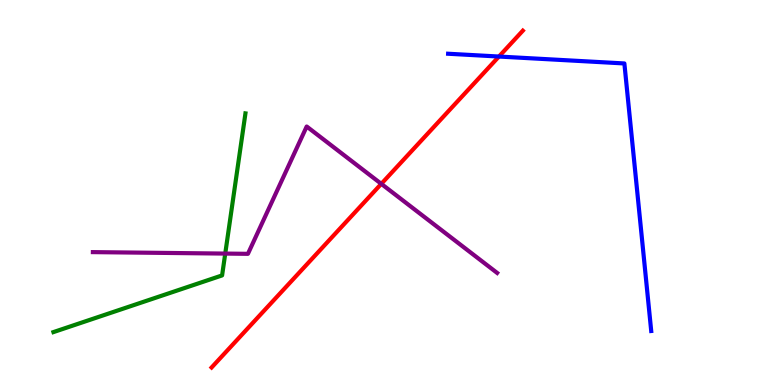[{'lines': ['blue', 'red'], 'intersections': [{'x': 6.44, 'y': 8.53}]}, {'lines': ['green', 'red'], 'intersections': []}, {'lines': ['purple', 'red'], 'intersections': [{'x': 4.92, 'y': 5.22}]}, {'lines': ['blue', 'green'], 'intersections': []}, {'lines': ['blue', 'purple'], 'intersections': []}, {'lines': ['green', 'purple'], 'intersections': [{'x': 2.91, 'y': 3.41}]}]